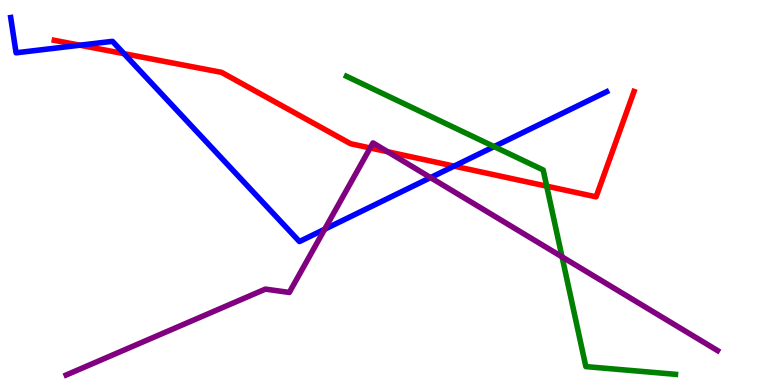[{'lines': ['blue', 'red'], 'intersections': [{'x': 1.03, 'y': 8.83}, {'x': 1.6, 'y': 8.61}, {'x': 5.86, 'y': 5.69}]}, {'lines': ['green', 'red'], 'intersections': [{'x': 7.05, 'y': 5.16}]}, {'lines': ['purple', 'red'], 'intersections': [{'x': 4.78, 'y': 6.16}, {'x': 5.0, 'y': 6.06}]}, {'lines': ['blue', 'green'], 'intersections': [{'x': 6.38, 'y': 6.19}]}, {'lines': ['blue', 'purple'], 'intersections': [{'x': 4.19, 'y': 4.05}, {'x': 5.56, 'y': 5.39}]}, {'lines': ['green', 'purple'], 'intersections': [{'x': 7.25, 'y': 3.33}]}]